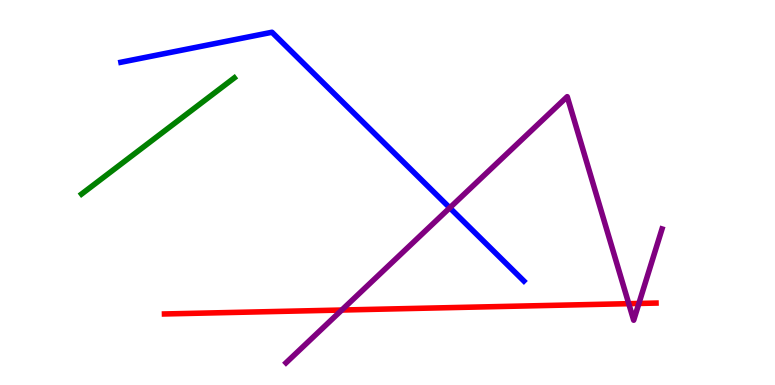[{'lines': ['blue', 'red'], 'intersections': []}, {'lines': ['green', 'red'], 'intersections': []}, {'lines': ['purple', 'red'], 'intersections': [{'x': 4.41, 'y': 1.95}, {'x': 8.11, 'y': 2.11}, {'x': 8.24, 'y': 2.12}]}, {'lines': ['blue', 'green'], 'intersections': []}, {'lines': ['blue', 'purple'], 'intersections': [{'x': 5.8, 'y': 4.6}]}, {'lines': ['green', 'purple'], 'intersections': []}]